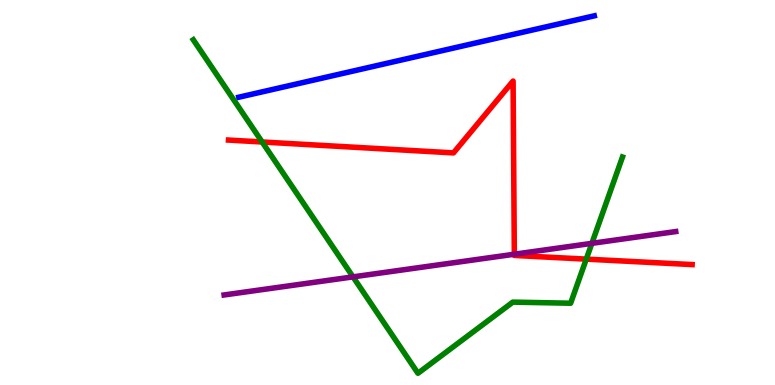[{'lines': ['blue', 'red'], 'intersections': []}, {'lines': ['green', 'red'], 'intersections': [{'x': 3.38, 'y': 6.31}, {'x': 7.56, 'y': 3.27}]}, {'lines': ['purple', 'red'], 'intersections': [{'x': 6.64, 'y': 3.4}]}, {'lines': ['blue', 'green'], 'intersections': []}, {'lines': ['blue', 'purple'], 'intersections': []}, {'lines': ['green', 'purple'], 'intersections': [{'x': 4.55, 'y': 2.81}, {'x': 7.64, 'y': 3.68}]}]